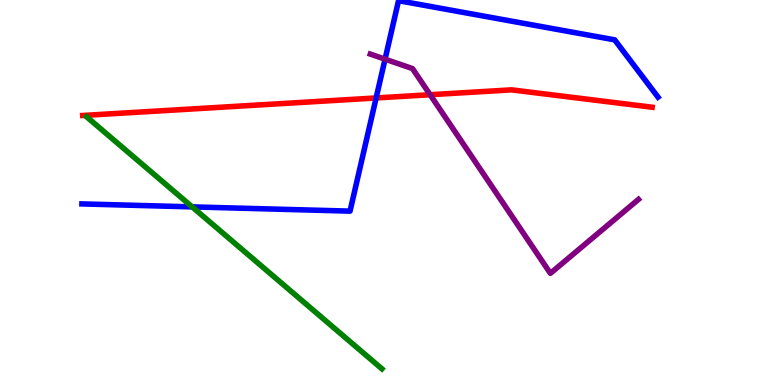[{'lines': ['blue', 'red'], 'intersections': [{'x': 4.85, 'y': 7.46}]}, {'lines': ['green', 'red'], 'intersections': []}, {'lines': ['purple', 'red'], 'intersections': [{'x': 5.55, 'y': 7.54}]}, {'lines': ['blue', 'green'], 'intersections': [{'x': 2.48, 'y': 4.63}]}, {'lines': ['blue', 'purple'], 'intersections': [{'x': 4.97, 'y': 8.46}]}, {'lines': ['green', 'purple'], 'intersections': []}]